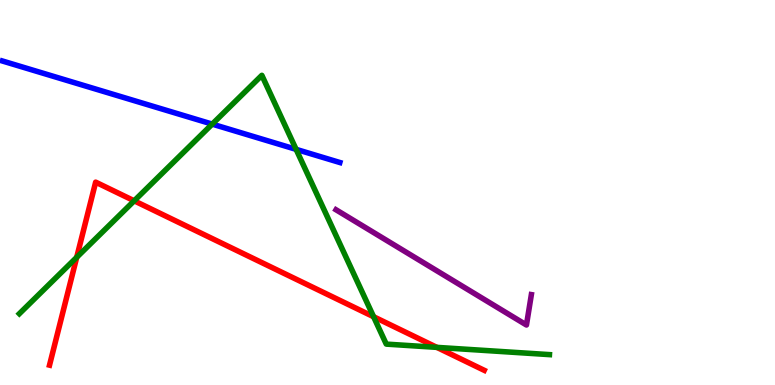[{'lines': ['blue', 'red'], 'intersections': []}, {'lines': ['green', 'red'], 'intersections': [{'x': 0.99, 'y': 3.32}, {'x': 1.73, 'y': 4.78}, {'x': 4.82, 'y': 1.77}, {'x': 5.64, 'y': 0.977}]}, {'lines': ['purple', 'red'], 'intersections': []}, {'lines': ['blue', 'green'], 'intersections': [{'x': 2.74, 'y': 6.78}, {'x': 3.82, 'y': 6.12}]}, {'lines': ['blue', 'purple'], 'intersections': []}, {'lines': ['green', 'purple'], 'intersections': []}]